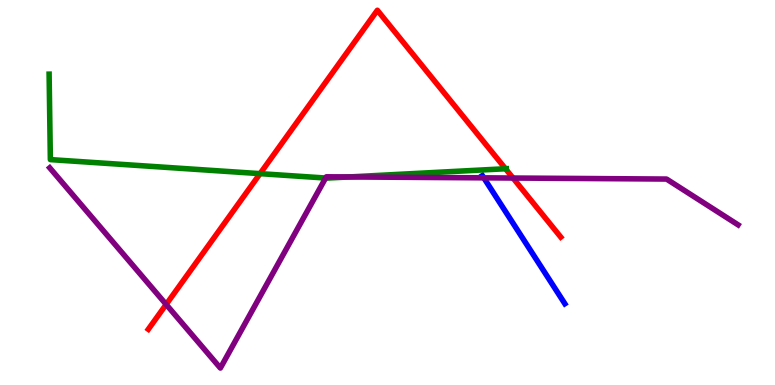[{'lines': ['blue', 'red'], 'intersections': []}, {'lines': ['green', 'red'], 'intersections': [{'x': 3.36, 'y': 5.49}, {'x': 6.52, 'y': 5.62}]}, {'lines': ['purple', 'red'], 'intersections': [{'x': 2.14, 'y': 2.09}, {'x': 6.62, 'y': 5.38}]}, {'lines': ['blue', 'green'], 'intersections': []}, {'lines': ['blue', 'purple'], 'intersections': [{'x': 6.24, 'y': 5.38}]}, {'lines': ['green', 'purple'], 'intersections': [{'x': 4.2, 'y': 5.38}, {'x': 4.5, 'y': 5.4}]}]